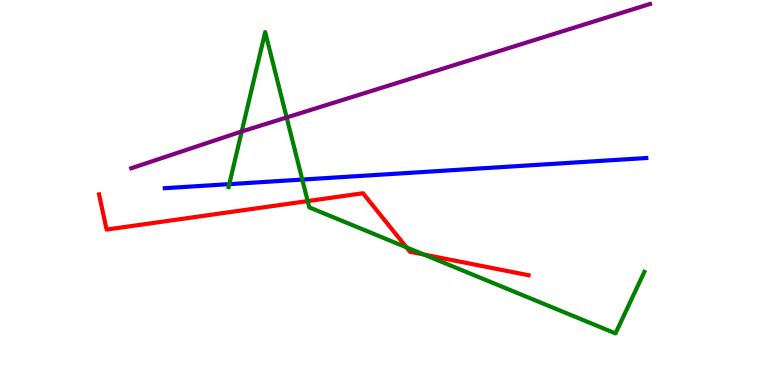[{'lines': ['blue', 'red'], 'intersections': []}, {'lines': ['green', 'red'], 'intersections': [{'x': 3.97, 'y': 4.78}, {'x': 5.25, 'y': 3.57}, {'x': 5.47, 'y': 3.39}]}, {'lines': ['purple', 'red'], 'intersections': []}, {'lines': ['blue', 'green'], 'intersections': [{'x': 2.96, 'y': 5.22}, {'x': 3.9, 'y': 5.34}]}, {'lines': ['blue', 'purple'], 'intersections': []}, {'lines': ['green', 'purple'], 'intersections': [{'x': 3.12, 'y': 6.58}, {'x': 3.7, 'y': 6.95}]}]